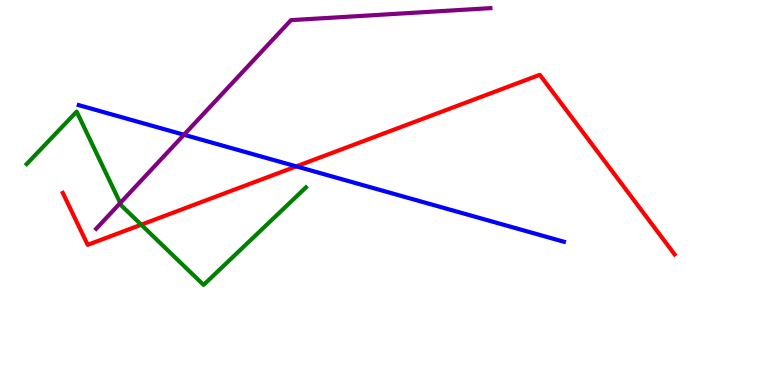[{'lines': ['blue', 'red'], 'intersections': [{'x': 3.82, 'y': 5.68}]}, {'lines': ['green', 'red'], 'intersections': [{'x': 1.82, 'y': 4.16}]}, {'lines': ['purple', 'red'], 'intersections': []}, {'lines': ['blue', 'green'], 'intersections': []}, {'lines': ['blue', 'purple'], 'intersections': [{'x': 2.37, 'y': 6.5}]}, {'lines': ['green', 'purple'], 'intersections': [{'x': 1.55, 'y': 4.73}]}]